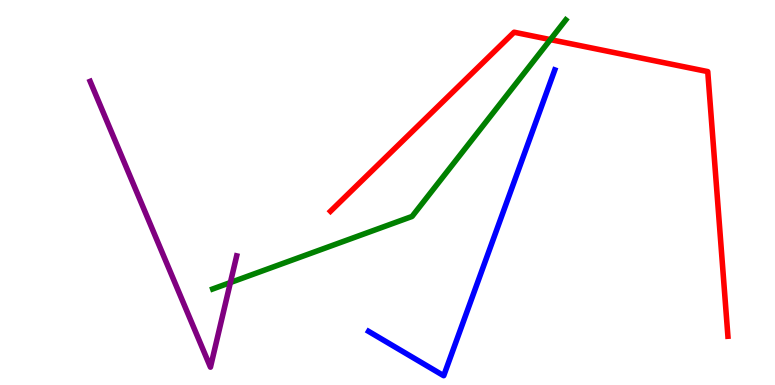[{'lines': ['blue', 'red'], 'intersections': []}, {'lines': ['green', 'red'], 'intersections': [{'x': 7.1, 'y': 8.97}]}, {'lines': ['purple', 'red'], 'intersections': []}, {'lines': ['blue', 'green'], 'intersections': []}, {'lines': ['blue', 'purple'], 'intersections': []}, {'lines': ['green', 'purple'], 'intersections': [{'x': 2.97, 'y': 2.66}]}]